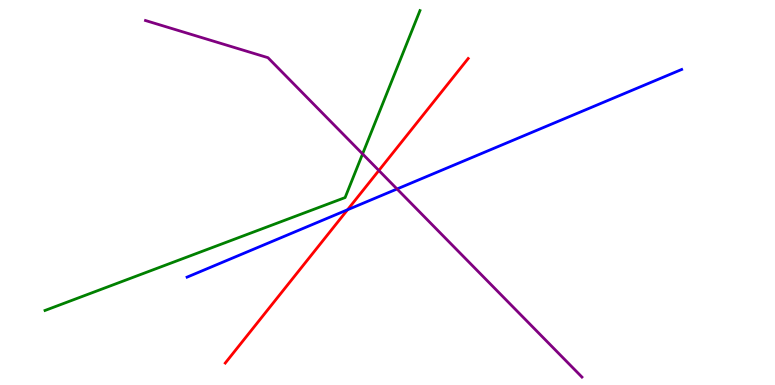[{'lines': ['blue', 'red'], 'intersections': [{'x': 4.48, 'y': 4.55}]}, {'lines': ['green', 'red'], 'intersections': []}, {'lines': ['purple', 'red'], 'intersections': [{'x': 4.89, 'y': 5.57}]}, {'lines': ['blue', 'green'], 'intersections': []}, {'lines': ['blue', 'purple'], 'intersections': [{'x': 5.12, 'y': 5.09}]}, {'lines': ['green', 'purple'], 'intersections': [{'x': 4.68, 'y': 6.0}]}]